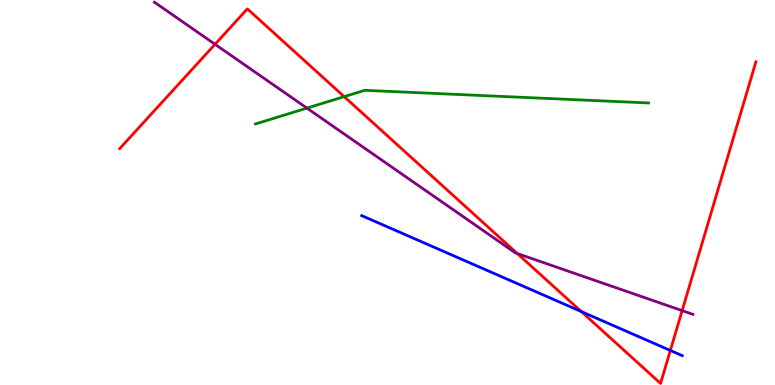[{'lines': ['blue', 'red'], 'intersections': [{'x': 7.5, 'y': 1.91}, {'x': 8.65, 'y': 0.897}]}, {'lines': ['green', 'red'], 'intersections': [{'x': 4.44, 'y': 7.49}]}, {'lines': ['purple', 'red'], 'intersections': [{'x': 2.77, 'y': 8.85}, {'x': 6.67, 'y': 3.42}, {'x': 8.8, 'y': 1.93}]}, {'lines': ['blue', 'green'], 'intersections': []}, {'lines': ['blue', 'purple'], 'intersections': []}, {'lines': ['green', 'purple'], 'intersections': [{'x': 3.96, 'y': 7.19}]}]